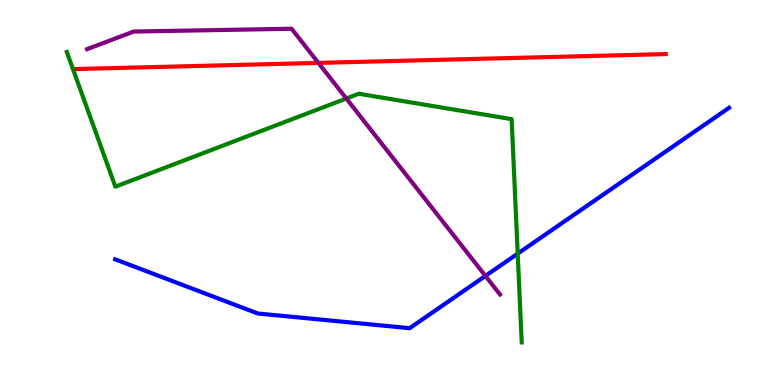[{'lines': ['blue', 'red'], 'intersections': []}, {'lines': ['green', 'red'], 'intersections': []}, {'lines': ['purple', 'red'], 'intersections': [{'x': 4.11, 'y': 8.37}]}, {'lines': ['blue', 'green'], 'intersections': [{'x': 6.68, 'y': 3.41}]}, {'lines': ['blue', 'purple'], 'intersections': [{'x': 6.26, 'y': 2.83}]}, {'lines': ['green', 'purple'], 'intersections': [{'x': 4.47, 'y': 7.44}]}]